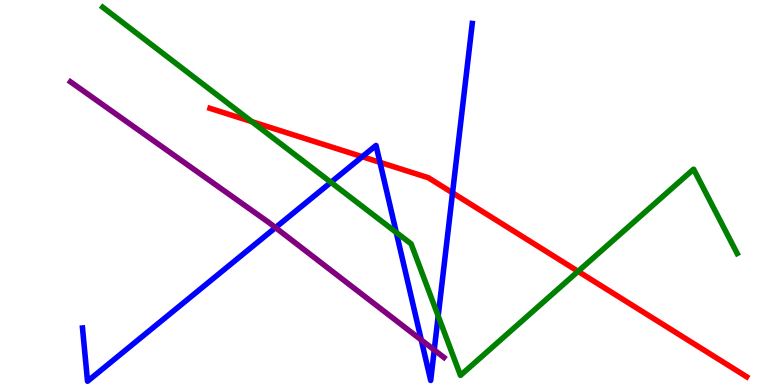[{'lines': ['blue', 'red'], 'intersections': [{'x': 4.67, 'y': 5.93}, {'x': 4.9, 'y': 5.78}, {'x': 5.84, 'y': 4.99}]}, {'lines': ['green', 'red'], 'intersections': [{'x': 3.25, 'y': 6.84}, {'x': 7.46, 'y': 2.95}]}, {'lines': ['purple', 'red'], 'intersections': []}, {'lines': ['blue', 'green'], 'intersections': [{'x': 4.27, 'y': 5.26}, {'x': 5.11, 'y': 3.96}, {'x': 5.65, 'y': 1.79}]}, {'lines': ['blue', 'purple'], 'intersections': [{'x': 3.55, 'y': 4.09}, {'x': 5.44, 'y': 1.17}, {'x': 5.6, 'y': 0.91}]}, {'lines': ['green', 'purple'], 'intersections': []}]